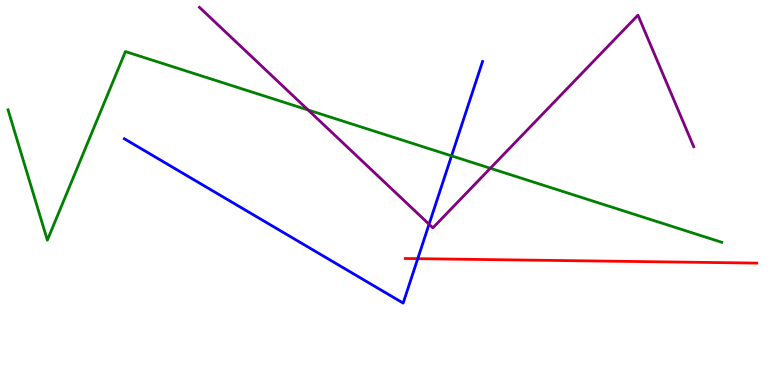[{'lines': ['blue', 'red'], 'intersections': [{'x': 5.39, 'y': 3.28}]}, {'lines': ['green', 'red'], 'intersections': []}, {'lines': ['purple', 'red'], 'intersections': []}, {'lines': ['blue', 'green'], 'intersections': [{'x': 5.83, 'y': 5.95}]}, {'lines': ['blue', 'purple'], 'intersections': [{'x': 5.54, 'y': 4.18}]}, {'lines': ['green', 'purple'], 'intersections': [{'x': 3.98, 'y': 7.14}, {'x': 6.33, 'y': 5.63}]}]